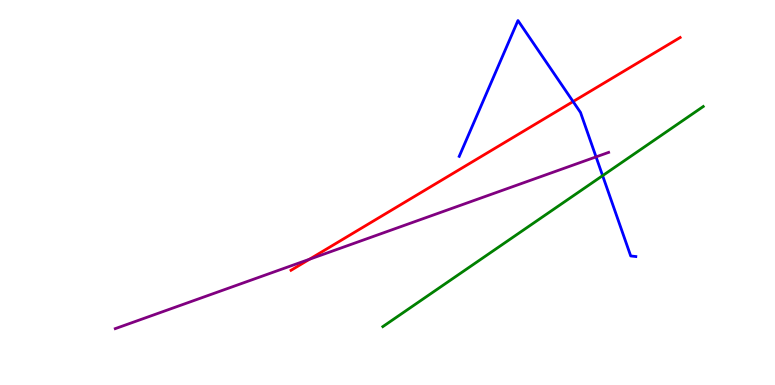[{'lines': ['blue', 'red'], 'intersections': [{'x': 7.39, 'y': 7.36}]}, {'lines': ['green', 'red'], 'intersections': []}, {'lines': ['purple', 'red'], 'intersections': [{'x': 3.99, 'y': 3.27}]}, {'lines': ['blue', 'green'], 'intersections': [{'x': 7.78, 'y': 5.44}]}, {'lines': ['blue', 'purple'], 'intersections': [{'x': 7.69, 'y': 5.93}]}, {'lines': ['green', 'purple'], 'intersections': []}]